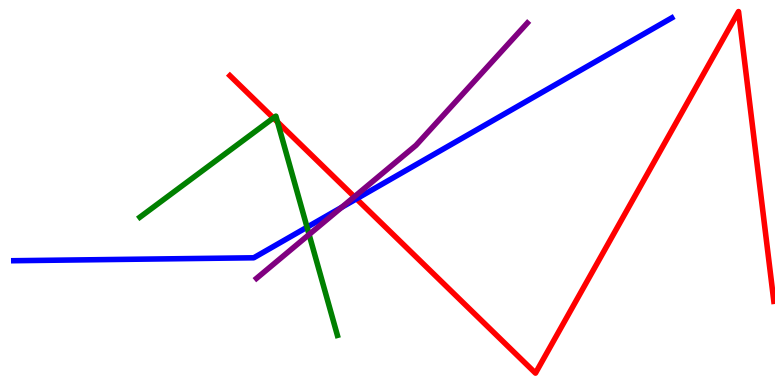[{'lines': ['blue', 'red'], 'intersections': [{'x': 4.6, 'y': 4.84}]}, {'lines': ['green', 'red'], 'intersections': [{'x': 3.53, 'y': 6.94}, {'x': 3.58, 'y': 6.83}]}, {'lines': ['purple', 'red'], 'intersections': [{'x': 4.57, 'y': 4.89}]}, {'lines': ['blue', 'green'], 'intersections': [{'x': 3.96, 'y': 4.1}]}, {'lines': ['blue', 'purple'], 'intersections': [{'x': 4.41, 'y': 4.61}]}, {'lines': ['green', 'purple'], 'intersections': [{'x': 3.99, 'y': 3.91}]}]